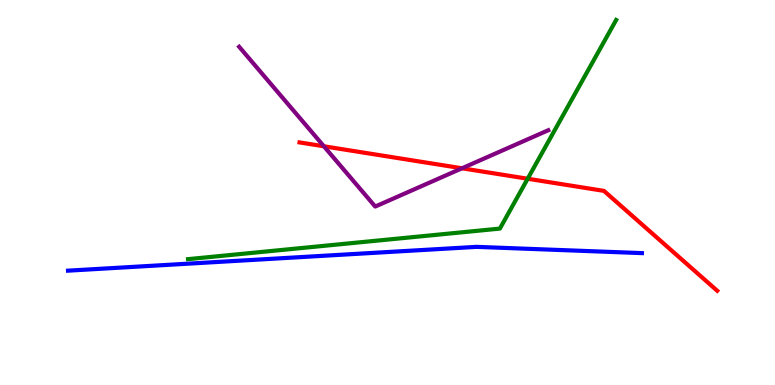[{'lines': ['blue', 'red'], 'intersections': []}, {'lines': ['green', 'red'], 'intersections': [{'x': 6.81, 'y': 5.36}]}, {'lines': ['purple', 'red'], 'intersections': [{'x': 4.18, 'y': 6.2}, {'x': 5.96, 'y': 5.63}]}, {'lines': ['blue', 'green'], 'intersections': []}, {'lines': ['blue', 'purple'], 'intersections': []}, {'lines': ['green', 'purple'], 'intersections': []}]